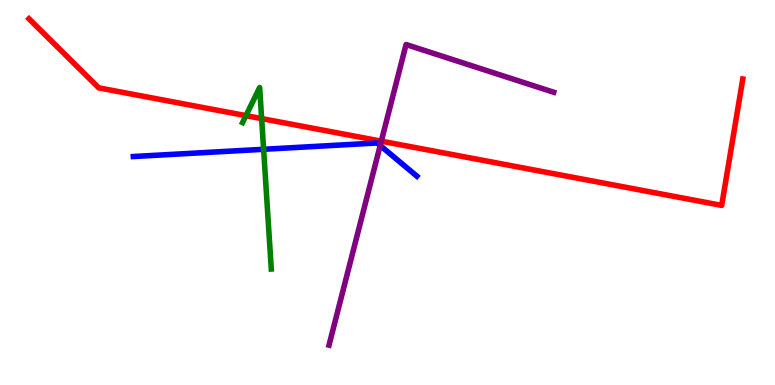[{'lines': ['blue', 'red'], 'intersections': []}, {'lines': ['green', 'red'], 'intersections': [{'x': 3.17, 'y': 7.0}, {'x': 3.38, 'y': 6.92}]}, {'lines': ['purple', 'red'], 'intersections': [{'x': 4.92, 'y': 6.33}]}, {'lines': ['blue', 'green'], 'intersections': [{'x': 3.4, 'y': 6.12}]}, {'lines': ['blue', 'purple'], 'intersections': [{'x': 4.91, 'y': 6.22}]}, {'lines': ['green', 'purple'], 'intersections': []}]